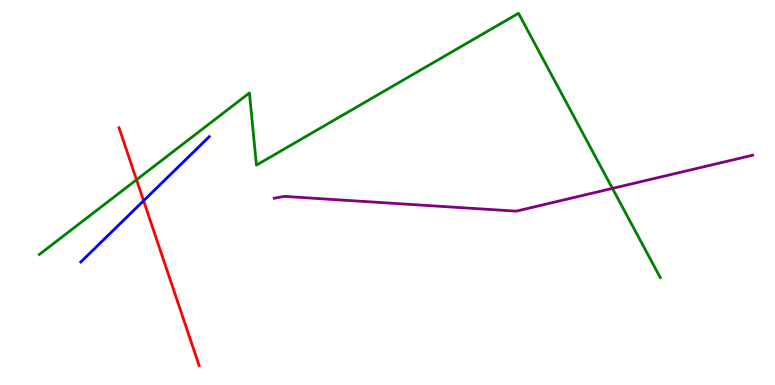[{'lines': ['blue', 'red'], 'intersections': [{'x': 1.85, 'y': 4.79}]}, {'lines': ['green', 'red'], 'intersections': [{'x': 1.76, 'y': 5.33}]}, {'lines': ['purple', 'red'], 'intersections': []}, {'lines': ['blue', 'green'], 'intersections': []}, {'lines': ['blue', 'purple'], 'intersections': []}, {'lines': ['green', 'purple'], 'intersections': [{'x': 7.9, 'y': 5.11}]}]